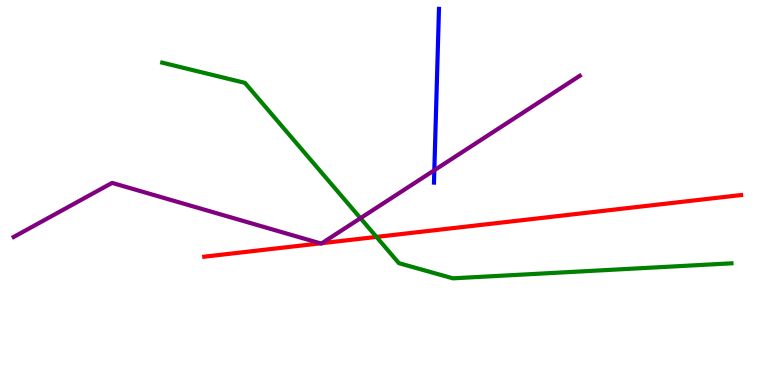[{'lines': ['blue', 'red'], 'intersections': []}, {'lines': ['green', 'red'], 'intersections': [{'x': 4.86, 'y': 3.85}]}, {'lines': ['purple', 'red'], 'intersections': [{'x': 4.13, 'y': 3.68}, {'x': 4.15, 'y': 3.68}]}, {'lines': ['blue', 'green'], 'intersections': []}, {'lines': ['blue', 'purple'], 'intersections': [{'x': 5.6, 'y': 5.58}]}, {'lines': ['green', 'purple'], 'intersections': [{'x': 4.65, 'y': 4.33}]}]